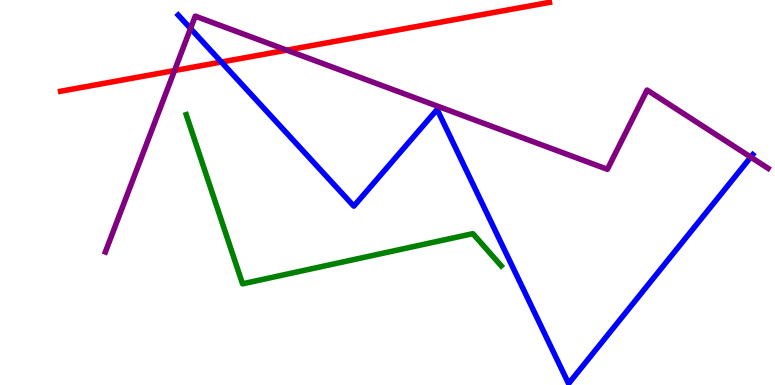[{'lines': ['blue', 'red'], 'intersections': [{'x': 2.86, 'y': 8.39}]}, {'lines': ['green', 'red'], 'intersections': []}, {'lines': ['purple', 'red'], 'intersections': [{'x': 2.25, 'y': 8.17}, {'x': 3.7, 'y': 8.7}]}, {'lines': ['blue', 'green'], 'intersections': []}, {'lines': ['blue', 'purple'], 'intersections': [{'x': 2.46, 'y': 9.26}, {'x': 9.69, 'y': 5.92}]}, {'lines': ['green', 'purple'], 'intersections': []}]